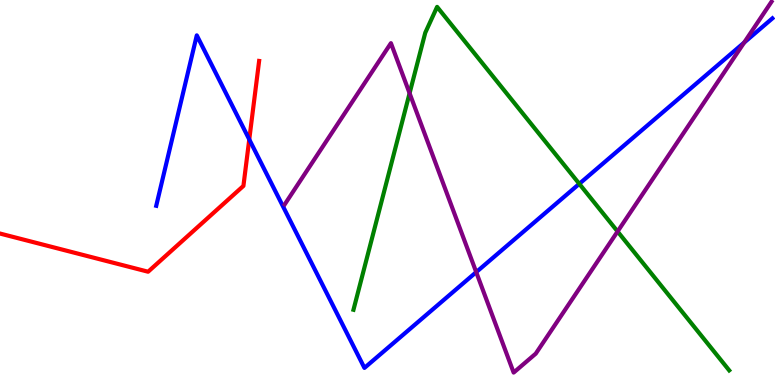[{'lines': ['blue', 'red'], 'intersections': [{'x': 3.22, 'y': 6.38}]}, {'lines': ['green', 'red'], 'intersections': []}, {'lines': ['purple', 'red'], 'intersections': []}, {'lines': ['blue', 'green'], 'intersections': [{'x': 7.47, 'y': 5.23}]}, {'lines': ['blue', 'purple'], 'intersections': [{'x': 6.14, 'y': 2.93}, {'x': 9.6, 'y': 8.89}]}, {'lines': ['green', 'purple'], 'intersections': [{'x': 5.28, 'y': 7.58}, {'x': 7.97, 'y': 3.99}]}]